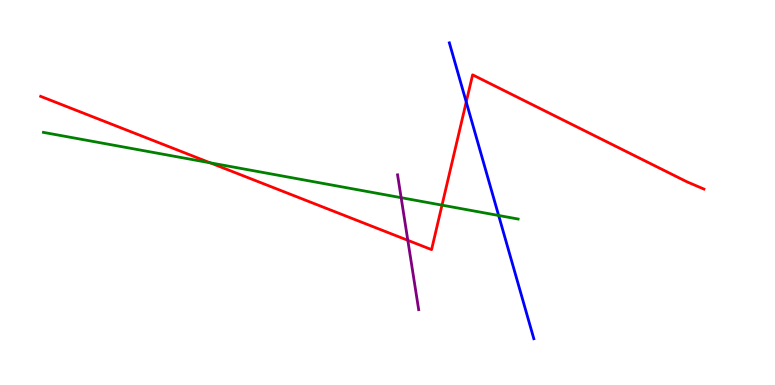[{'lines': ['blue', 'red'], 'intersections': [{'x': 6.02, 'y': 7.35}]}, {'lines': ['green', 'red'], 'intersections': [{'x': 2.71, 'y': 5.77}, {'x': 5.7, 'y': 4.67}]}, {'lines': ['purple', 'red'], 'intersections': [{'x': 5.26, 'y': 3.76}]}, {'lines': ['blue', 'green'], 'intersections': [{'x': 6.43, 'y': 4.4}]}, {'lines': ['blue', 'purple'], 'intersections': []}, {'lines': ['green', 'purple'], 'intersections': [{'x': 5.18, 'y': 4.87}]}]